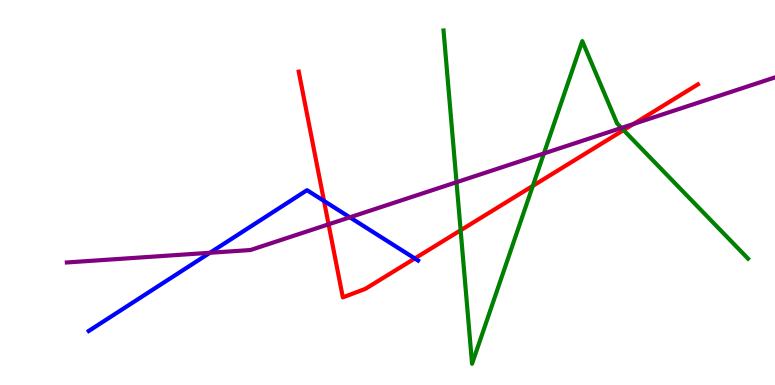[{'lines': ['blue', 'red'], 'intersections': [{'x': 4.18, 'y': 4.78}, {'x': 5.35, 'y': 3.29}]}, {'lines': ['green', 'red'], 'intersections': [{'x': 5.94, 'y': 4.02}, {'x': 6.88, 'y': 5.17}, {'x': 8.05, 'y': 6.62}]}, {'lines': ['purple', 'red'], 'intersections': [{'x': 4.24, 'y': 4.17}, {'x': 8.17, 'y': 6.78}]}, {'lines': ['blue', 'green'], 'intersections': []}, {'lines': ['blue', 'purple'], 'intersections': [{'x': 2.71, 'y': 3.43}, {'x': 4.51, 'y': 4.36}]}, {'lines': ['green', 'purple'], 'intersections': [{'x': 5.89, 'y': 5.27}, {'x': 7.02, 'y': 6.01}, {'x': 8.02, 'y': 6.68}]}]